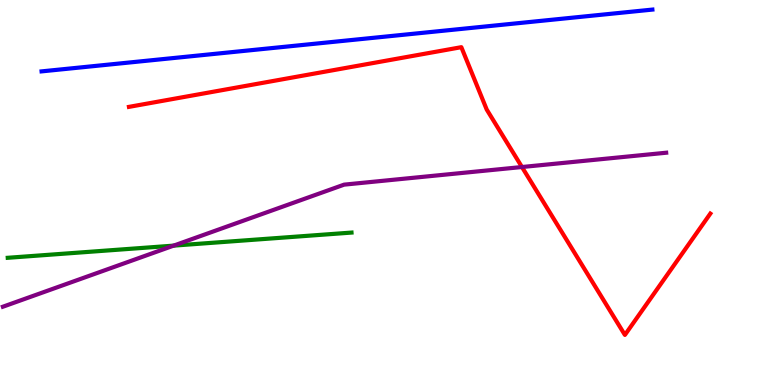[{'lines': ['blue', 'red'], 'intersections': []}, {'lines': ['green', 'red'], 'intersections': []}, {'lines': ['purple', 'red'], 'intersections': [{'x': 6.73, 'y': 5.66}]}, {'lines': ['blue', 'green'], 'intersections': []}, {'lines': ['blue', 'purple'], 'intersections': []}, {'lines': ['green', 'purple'], 'intersections': [{'x': 2.24, 'y': 3.62}]}]